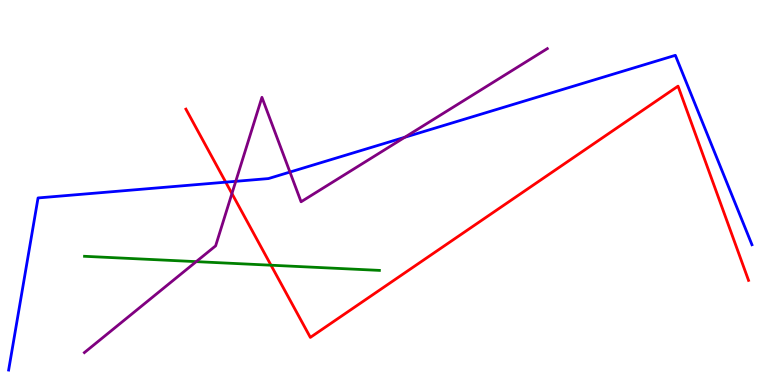[{'lines': ['blue', 'red'], 'intersections': [{'x': 2.91, 'y': 5.27}]}, {'lines': ['green', 'red'], 'intersections': [{'x': 3.5, 'y': 3.11}]}, {'lines': ['purple', 'red'], 'intersections': [{'x': 2.99, 'y': 4.97}]}, {'lines': ['blue', 'green'], 'intersections': []}, {'lines': ['blue', 'purple'], 'intersections': [{'x': 3.04, 'y': 5.29}, {'x': 3.74, 'y': 5.53}, {'x': 5.22, 'y': 6.43}]}, {'lines': ['green', 'purple'], 'intersections': [{'x': 2.53, 'y': 3.2}]}]